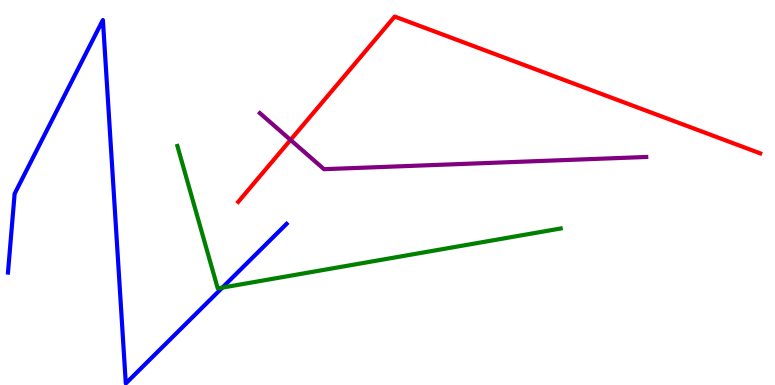[{'lines': ['blue', 'red'], 'intersections': []}, {'lines': ['green', 'red'], 'intersections': []}, {'lines': ['purple', 'red'], 'intersections': [{'x': 3.75, 'y': 6.37}]}, {'lines': ['blue', 'green'], 'intersections': [{'x': 2.87, 'y': 2.53}]}, {'lines': ['blue', 'purple'], 'intersections': []}, {'lines': ['green', 'purple'], 'intersections': []}]